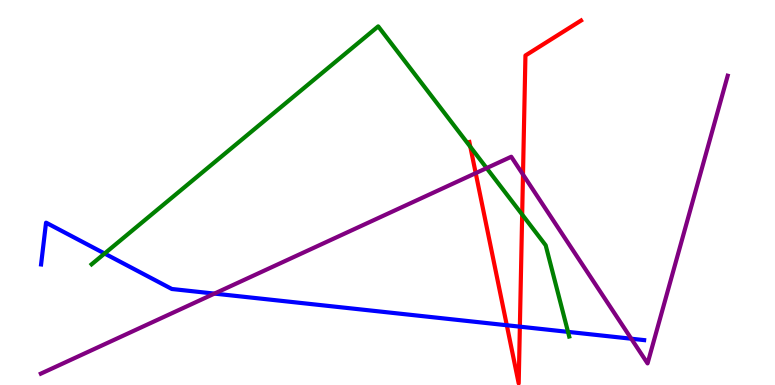[{'lines': ['blue', 'red'], 'intersections': [{'x': 6.54, 'y': 1.55}, {'x': 6.71, 'y': 1.52}]}, {'lines': ['green', 'red'], 'intersections': [{'x': 6.07, 'y': 6.19}, {'x': 6.74, 'y': 4.43}]}, {'lines': ['purple', 'red'], 'intersections': [{'x': 6.14, 'y': 5.5}, {'x': 6.75, 'y': 5.47}]}, {'lines': ['blue', 'green'], 'intersections': [{'x': 1.35, 'y': 3.41}, {'x': 7.33, 'y': 1.38}]}, {'lines': ['blue', 'purple'], 'intersections': [{'x': 2.77, 'y': 2.37}, {'x': 8.15, 'y': 1.2}]}, {'lines': ['green', 'purple'], 'intersections': [{'x': 6.28, 'y': 5.63}]}]